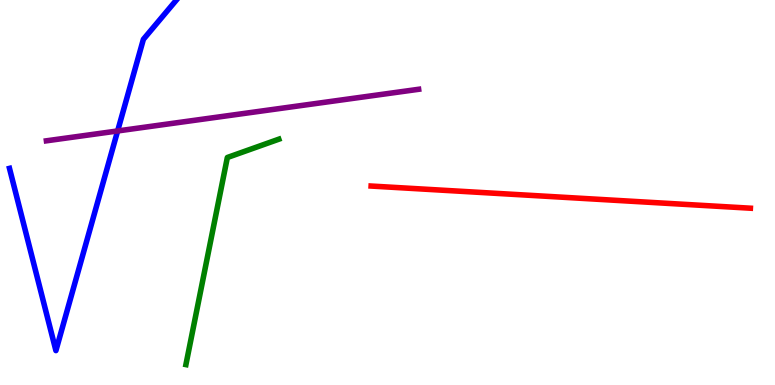[{'lines': ['blue', 'red'], 'intersections': []}, {'lines': ['green', 'red'], 'intersections': []}, {'lines': ['purple', 'red'], 'intersections': []}, {'lines': ['blue', 'green'], 'intersections': []}, {'lines': ['blue', 'purple'], 'intersections': [{'x': 1.52, 'y': 6.6}]}, {'lines': ['green', 'purple'], 'intersections': []}]